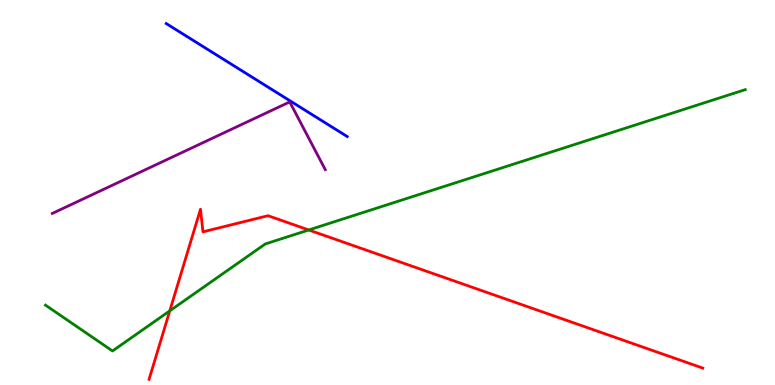[{'lines': ['blue', 'red'], 'intersections': []}, {'lines': ['green', 'red'], 'intersections': [{'x': 2.19, 'y': 1.93}, {'x': 3.98, 'y': 4.03}]}, {'lines': ['purple', 'red'], 'intersections': []}, {'lines': ['blue', 'green'], 'intersections': []}, {'lines': ['blue', 'purple'], 'intersections': []}, {'lines': ['green', 'purple'], 'intersections': []}]